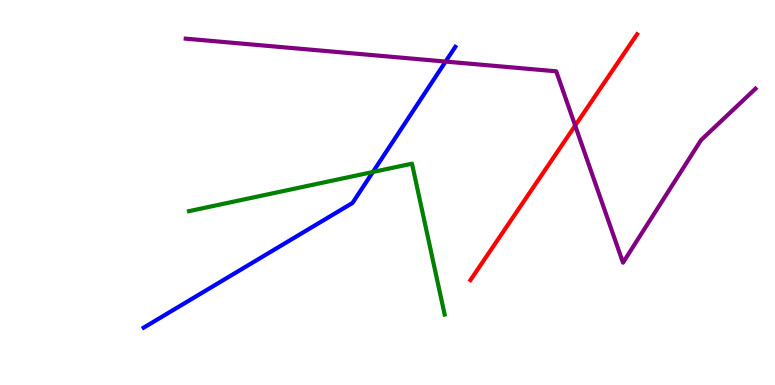[{'lines': ['blue', 'red'], 'intersections': []}, {'lines': ['green', 'red'], 'intersections': []}, {'lines': ['purple', 'red'], 'intersections': [{'x': 7.42, 'y': 6.74}]}, {'lines': ['blue', 'green'], 'intersections': [{'x': 4.81, 'y': 5.53}]}, {'lines': ['blue', 'purple'], 'intersections': [{'x': 5.75, 'y': 8.4}]}, {'lines': ['green', 'purple'], 'intersections': []}]